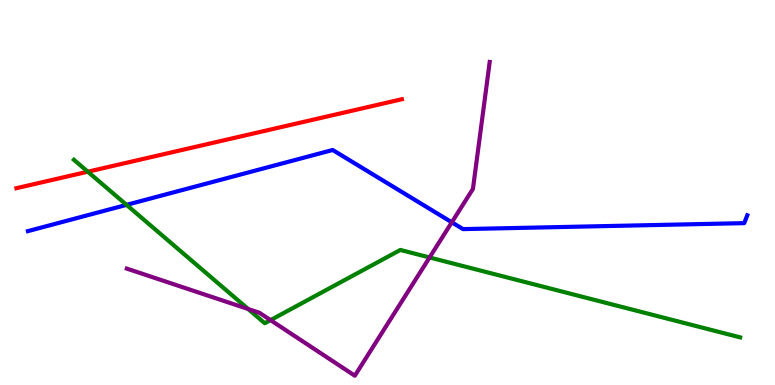[{'lines': ['blue', 'red'], 'intersections': []}, {'lines': ['green', 'red'], 'intersections': [{'x': 1.13, 'y': 5.54}]}, {'lines': ['purple', 'red'], 'intersections': []}, {'lines': ['blue', 'green'], 'intersections': [{'x': 1.63, 'y': 4.68}]}, {'lines': ['blue', 'purple'], 'intersections': [{'x': 5.83, 'y': 4.23}]}, {'lines': ['green', 'purple'], 'intersections': [{'x': 3.2, 'y': 1.97}, {'x': 3.49, 'y': 1.69}, {'x': 5.54, 'y': 3.31}]}]